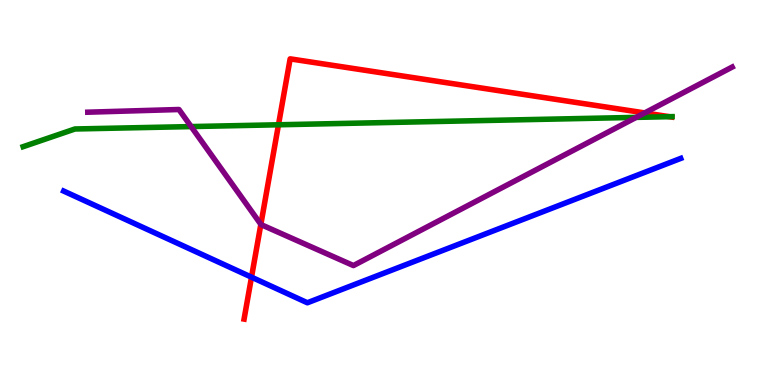[{'lines': ['blue', 'red'], 'intersections': [{'x': 3.25, 'y': 2.8}]}, {'lines': ['green', 'red'], 'intersections': [{'x': 3.59, 'y': 6.76}, {'x': 8.64, 'y': 6.97}]}, {'lines': ['purple', 'red'], 'intersections': [{'x': 3.37, 'y': 4.17}, {'x': 8.32, 'y': 7.07}]}, {'lines': ['blue', 'green'], 'intersections': []}, {'lines': ['blue', 'purple'], 'intersections': []}, {'lines': ['green', 'purple'], 'intersections': [{'x': 2.47, 'y': 6.71}, {'x': 8.21, 'y': 6.95}]}]